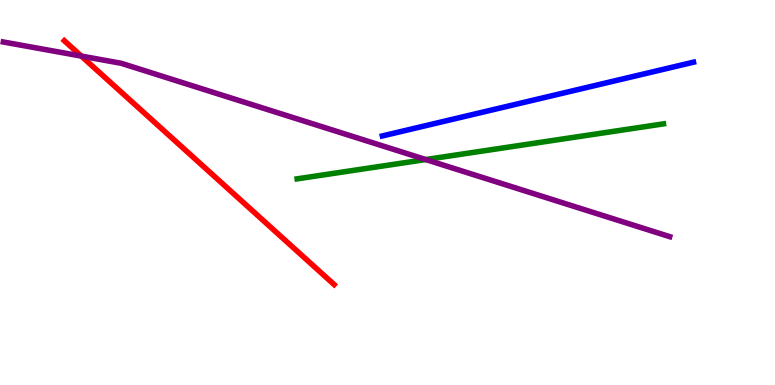[{'lines': ['blue', 'red'], 'intersections': []}, {'lines': ['green', 'red'], 'intersections': []}, {'lines': ['purple', 'red'], 'intersections': [{'x': 1.05, 'y': 8.54}]}, {'lines': ['blue', 'green'], 'intersections': []}, {'lines': ['blue', 'purple'], 'intersections': []}, {'lines': ['green', 'purple'], 'intersections': [{'x': 5.49, 'y': 5.86}]}]